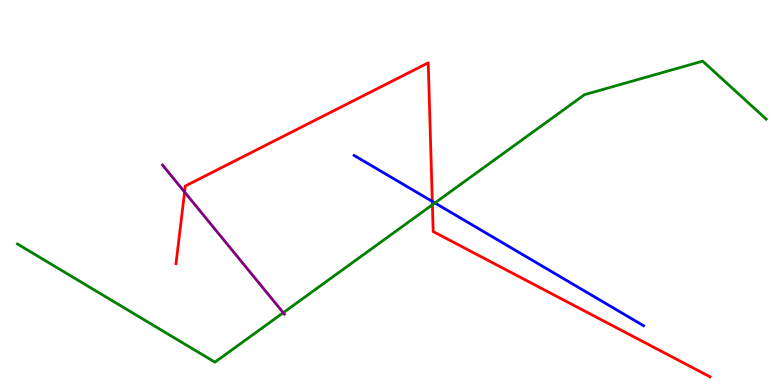[{'lines': ['blue', 'red'], 'intersections': [{'x': 5.58, 'y': 4.77}]}, {'lines': ['green', 'red'], 'intersections': [{'x': 5.58, 'y': 4.68}]}, {'lines': ['purple', 'red'], 'intersections': [{'x': 2.38, 'y': 5.01}]}, {'lines': ['blue', 'green'], 'intersections': [{'x': 5.61, 'y': 4.73}]}, {'lines': ['blue', 'purple'], 'intersections': []}, {'lines': ['green', 'purple'], 'intersections': [{'x': 3.65, 'y': 1.88}]}]